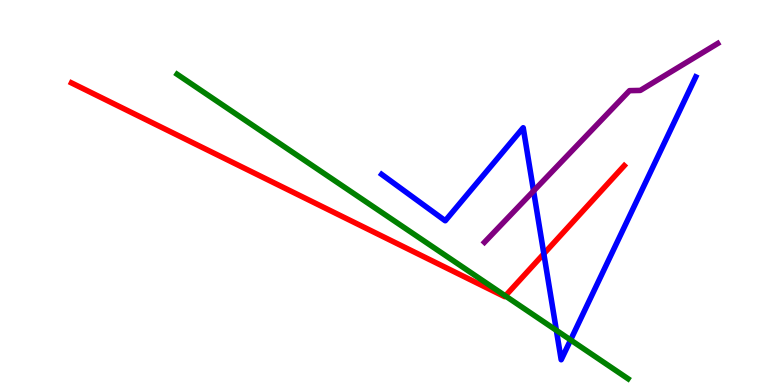[{'lines': ['blue', 'red'], 'intersections': [{'x': 7.02, 'y': 3.41}]}, {'lines': ['green', 'red'], 'intersections': [{'x': 6.52, 'y': 2.31}]}, {'lines': ['purple', 'red'], 'intersections': []}, {'lines': ['blue', 'green'], 'intersections': [{'x': 7.18, 'y': 1.42}, {'x': 7.36, 'y': 1.17}]}, {'lines': ['blue', 'purple'], 'intersections': [{'x': 6.88, 'y': 5.04}]}, {'lines': ['green', 'purple'], 'intersections': []}]